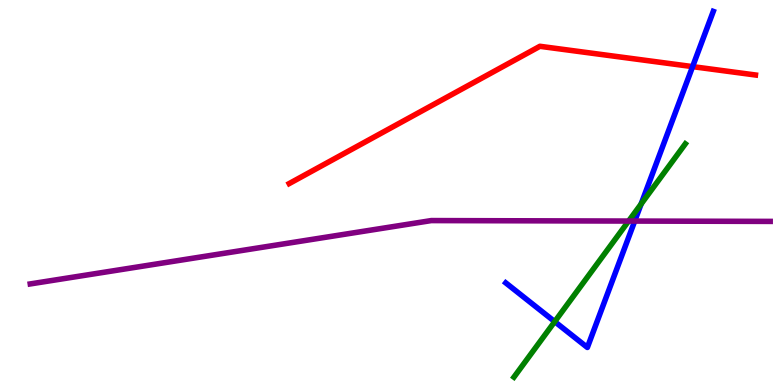[{'lines': ['blue', 'red'], 'intersections': [{'x': 8.94, 'y': 8.27}]}, {'lines': ['green', 'red'], 'intersections': []}, {'lines': ['purple', 'red'], 'intersections': []}, {'lines': ['blue', 'green'], 'intersections': [{'x': 7.16, 'y': 1.65}, {'x': 8.27, 'y': 4.7}]}, {'lines': ['blue', 'purple'], 'intersections': [{'x': 8.19, 'y': 4.26}]}, {'lines': ['green', 'purple'], 'intersections': [{'x': 8.11, 'y': 4.26}]}]